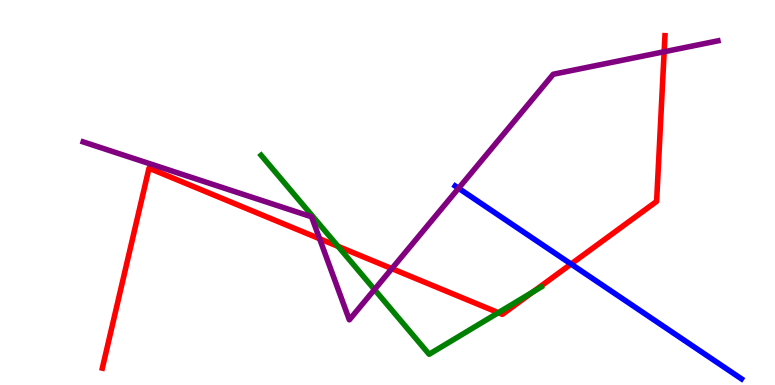[{'lines': ['blue', 'red'], 'intersections': [{'x': 7.37, 'y': 3.14}]}, {'lines': ['green', 'red'], 'intersections': [{'x': 4.36, 'y': 3.6}, {'x': 6.43, 'y': 1.88}, {'x': 6.88, 'y': 2.42}]}, {'lines': ['purple', 'red'], 'intersections': [{'x': 4.12, 'y': 3.8}, {'x': 5.06, 'y': 3.02}, {'x': 8.57, 'y': 8.66}]}, {'lines': ['blue', 'green'], 'intersections': []}, {'lines': ['blue', 'purple'], 'intersections': [{'x': 5.92, 'y': 5.11}]}, {'lines': ['green', 'purple'], 'intersections': [{'x': 4.83, 'y': 2.48}]}]